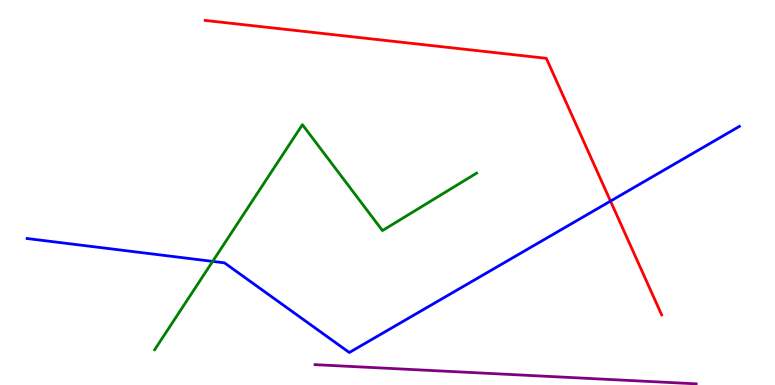[{'lines': ['blue', 'red'], 'intersections': [{'x': 7.88, 'y': 4.78}]}, {'lines': ['green', 'red'], 'intersections': []}, {'lines': ['purple', 'red'], 'intersections': []}, {'lines': ['blue', 'green'], 'intersections': [{'x': 2.74, 'y': 3.21}]}, {'lines': ['blue', 'purple'], 'intersections': []}, {'lines': ['green', 'purple'], 'intersections': []}]